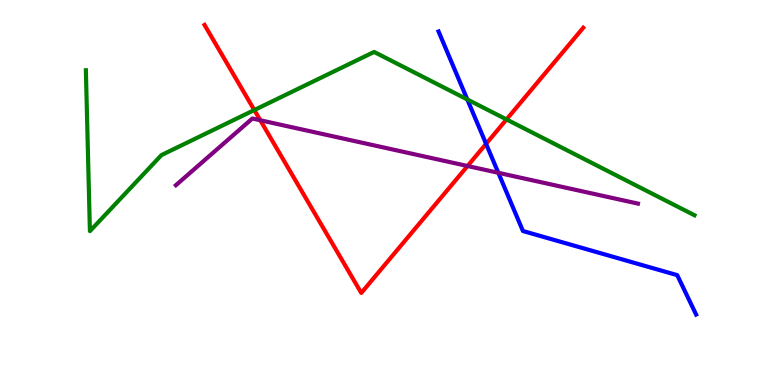[{'lines': ['blue', 'red'], 'intersections': [{'x': 6.27, 'y': 6.26}]}, {'lines': ['green', 'red'], 'intersections': [{'x': 3.28, 'y': 7.14}, {'x': 6.54, 'y': 6.9}]}, {'lines': ['purple', 'red'], 'intersections': [{'x': 3.36, 'y': 6.88}, {'x': 6.03, 'y': 5.69}]}, {'lines': ['blue', 'green'], 'intersections': [{'x': 6.03, 'y': 7.42}]}, {'lines': ['blue', 'purple'], 'intersections': [{'x': 6.43, 'y': 5.51}]}, {'lines': ['green', 'purple'], 'intersections': []}]